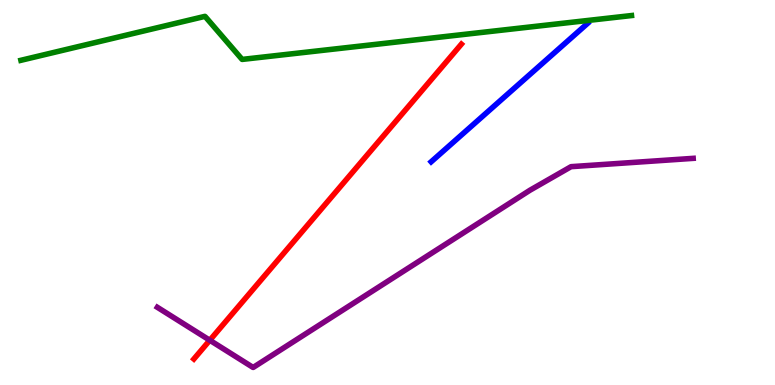[{'lines': ['blue', 'red'], 'intersections': []}, {'lines': ['green', 'red'], 'intersections': []}, {'lines': ['purple', 'red'], 'intersections': [{'x': 2.71, 'y': 1.16}]}, {'lines': ['blue', 'green'], 'intersections': []}, {'lines': ['blue', 'purple'], 'intersections': []}, {'lines': ['green', 'purple'], 'intersections': []}]